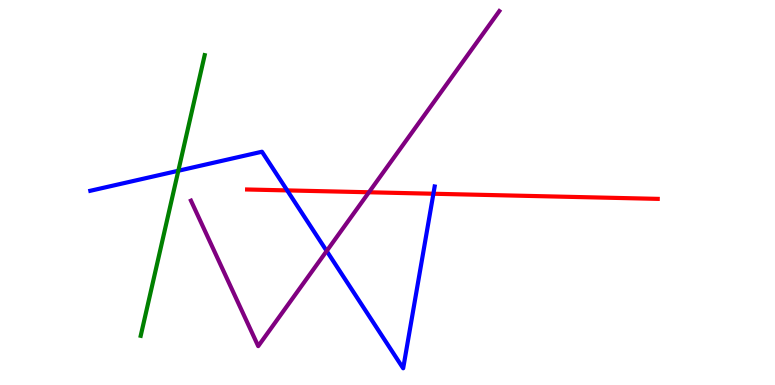[{'lines': ['blue', 'red'], 'intersections': [{'x': 3.71, 'y': 5.05}, {'x': 5.59, 'y': 4.97}]}, {'lines': ['green', 'red'], 'intersections': []}, {'lines': ['purple', 'red'], 'intersections': [{'x': 4.76, 'y': 5.01}]}, {'lines': ['blue', 'green'], 'intersections': [{'x': 2.3, 'y': 5.56}]}, {'lines': ['blue', 'purple'], 'intersections': [{'x': 4.22, 'y': 3.48}]}, {'lines': ['green', 'purple'], 'intersections': []}]